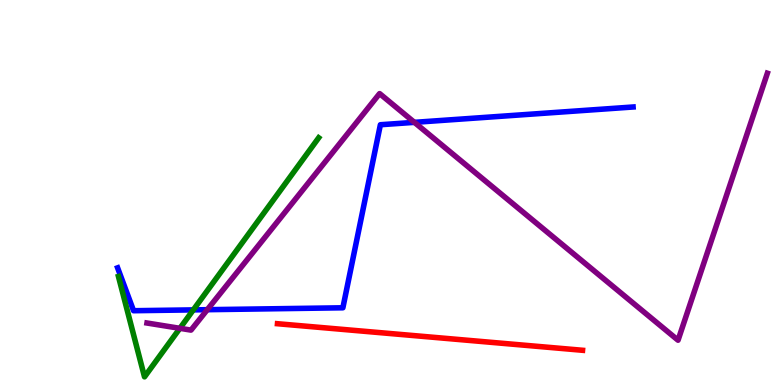[{'lines': ['blue', 'red'], 'intersections': []}, {'lines': ['green', 'red'], 'intersections': []}, {'lines': ['purple', 'red'], 'intersections': []}, {'lines': ['blue', 'green'], 'intersections': [{'x': 2.49, 'y': 1.95}]}, {'lines': ['blue', 'purple'], 'intersections': [{'x': 2.67, 'y': 1.96}, {'x': 5.35, 'y': 6.82}]}, {'lines': ['green', 'purple'], 'intersections': [{'x': 2.32, 'y': 1.47}]}]